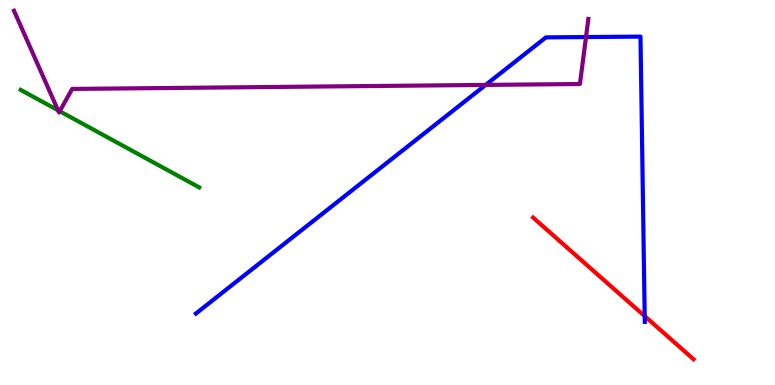[{'lines': ['blue', 'red'], 'intersections': [{'x': 8.32, 'y': 1.79}]}, {'lines': ['green', 'red'], 'intersections': []}, {'lines': ['purple', 'red'], 'intersections': []}, {'lines': ['blue', 'green'], 'intersections': []}, {'lines': ['blue', 'purple'], 'intersections': [{'x': 6.27, 'y': 7.79}, {'x': 7.56, 'y': 9.04}]}, {'lines': ['green', 'purple'], 'intersections': [{'x': 0.749, 'y': 7.13}, {'x': 0.771, 'y': 7.11}]}]